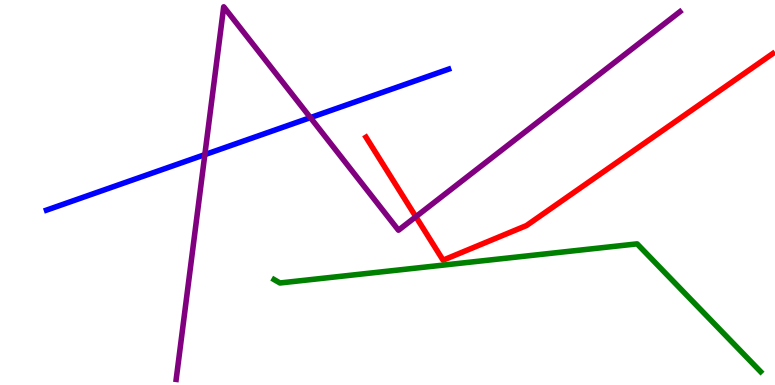[{'lines': ['blue', 'red'], 'intersections': []}, {'lines': ['green', 'red'], 'intersections': []}, {'lines': ['purple', 'red'], 'intersections': [{'x': 5.37, 'y': 4.37}]}, {'lines': ['blue', 'green'], 'intersections': []}, {'lines': ['blue', 'purple'], 'intersections': [{'x': 2.64, 'y': 5.98}, {'x': 4.01, 'y': 6.95}]}, {'lines': ['green', 'purple'], 'intersections': []}]